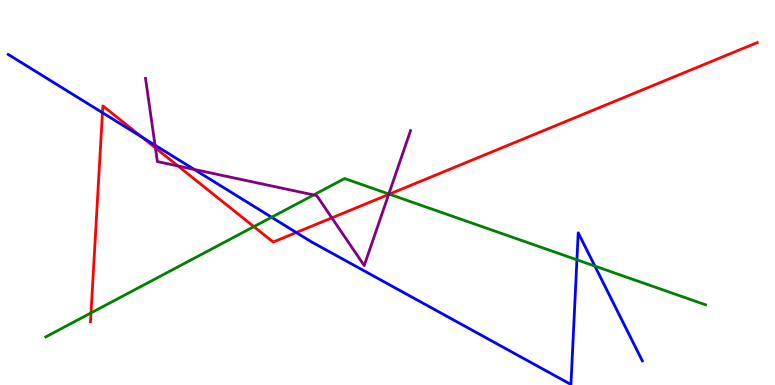[{'lines': ['blue', 'red'], 'intersections': [{'x': 1.32, 'y': 7.07}, {'x': 1.83, 'y': 6.44}, {'x': 3.82, 'y': 3.96}]}, {'lines': ['green', 'red'], 'intersections': [{'x': 1.17, 'y': 1.87}, {'x': 3.28, 'y': 4.11}, {'x': 5.02, 'y': 4.96}]}, {'lines': ['purple', 'red'], 'intersections': [{'x': 2.01, 'y': 6.16}, {'x': 2.3, 'y': 5.69}, {'x': 4.28, 'y': 4.34}, {'x': 5.01, 'y': 4.95}]}, {'lines': ['blue', 'green'], 'intersections': [{'x': 3.5, 'y': 4.36}, {'x': 7.44, 'y': 3.25}, {'x': 7.68, 'y': 3.09}]}, {'lines': ['blue', 'purple'], 'intersections': [{'x': 2.0, 'y': 6.23}, {'x': 2.51, 'y': 5.6}]}, {'lines': ['green', 'purple'], 'intersections': [{'x': 4.05, 'y': 4.94}, {'x': 5.02, 'y': 4.96}]}]